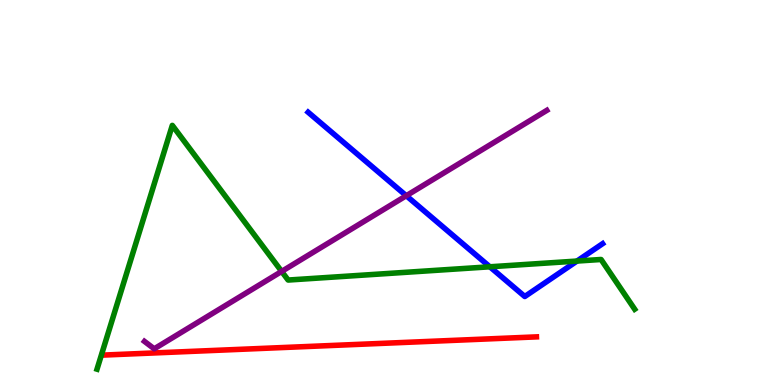[{'lines': ['blue', 'red'], 'intersections': []}, {'lines': ['green', 'red'], 'intersections': []}, {'lines': ['purple', 'red'], 'intersections': []}, {'lines': ['blue', 'green'], 'intersections': [{'x': 6.32, 'y': 3.07}, {'x': 7.45, 'y': 3.22}]}, {'lines': ['blue', 'purple'], 'intersections': [{'x': 5.24, 'y': 4.92}]}, {'lines': ['green', 'purple'], 'intersections': [{'x': 3.63, 'y': 2.95}]}]